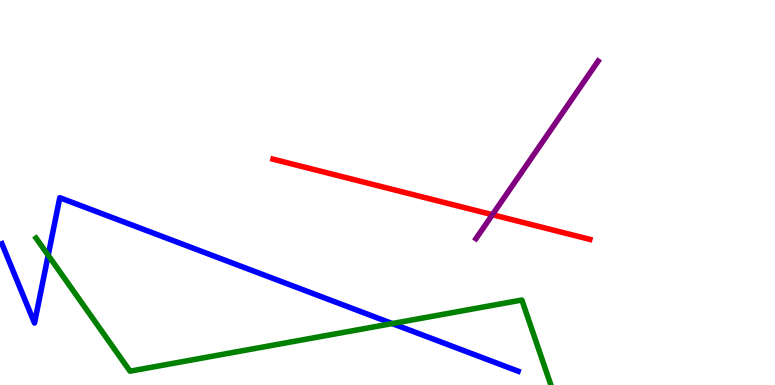[{'lines': ['blue', 'red'], 'intersections': []}, {'lines': ['green', 'red'], 'intersections': []}, {'lines': ['purple', 'red'], 'intersections': [{'x': 6.35, 'y': 4.42}]}, {'lines': ['blue', 'green'], 'intersections': [{'x': 0.622, 'y': 3.37}, {'x': 5.06, 'y': 1.6}]}, {'lines': ['blue', 'purple'], 'intersections': []}, {'lines': ['green', 'purple'], 'intersections': []}]